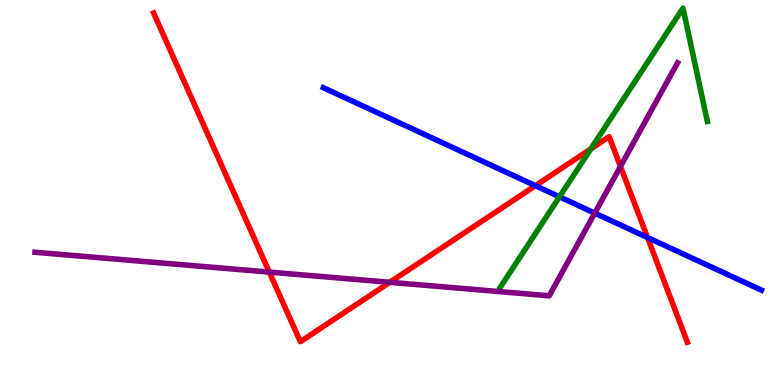[{'lines': ['blue', 'red'], 'intersections': [{'x': 6.91, 'y': 5.18}, {'x': 8.35, 'y': 3.83}]}, {'lines': ['green', 'red'], 'intersections': [{'x': 7.62, 'y': 6.13}]}, {'lines': ['purple', 'red'], 'intersections': [{'x': 3.47, 'y': 2.93}, {'x': 5.03, 'y': 2.67}, {'x': 8.01, 'y': 5.68}]}, {'lines': ['blue', 'green'], 'intersections': [{'x': 7.22, 'y': 4.89}]}, {'lines': ['blue', 'purple'], 'intersections': [{'x': 7.67, 'y': 4.46}]}, {'lines': ['green', 'purple'], 'intersections': []}]